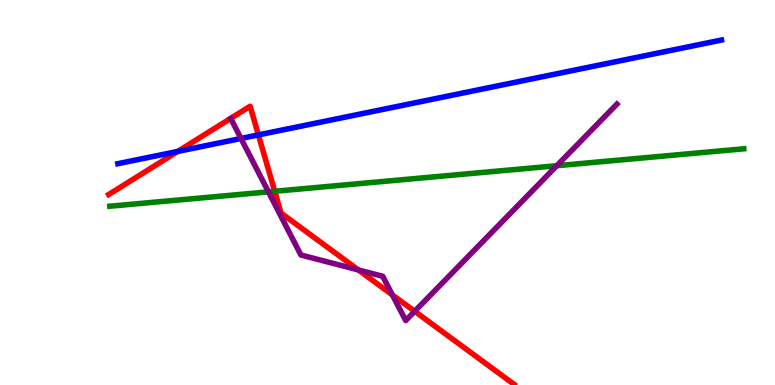[{'lines': ['blue', 'red'], 'intersections': [{'x': 2.29, 'y': 6.07}, {'x': 3.33, 'y': 6.5}]}, {'lines': ['green', 'red'], 'intersections': [{'x': 3.54, 'y': 5.03}]}, {'lines': ['purple', 'red'], 'intersections': [{'x': 4.62, 'y': 2.99}, {'x': 5.06, 'y': 2.34}, {'x': 5.35, 'y': 1.91}]}, {'lines': ['blue', 'green'], 'intersections': []}, {'lines': ['blue', 'purple'], 'intersections': [{'x': 3.11, 'y': 6.4}]}, {'lines': ['green', 'purple'], 'intersections': [{'x': 3.46, 'y': 5.02}, {'x': 7.18, 'y': 5.7}]}]